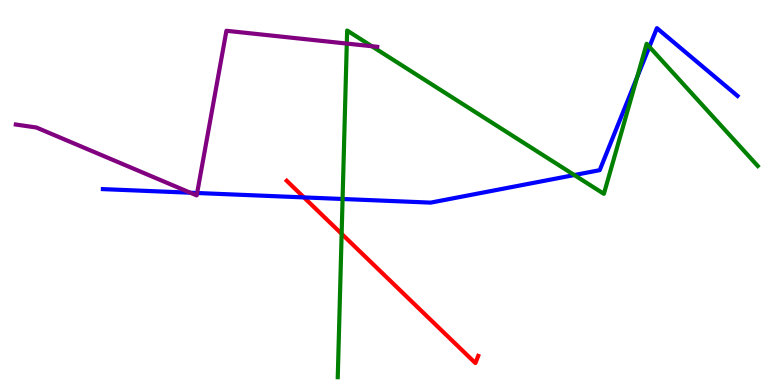[{'lines': ['blue', 'red'], 'intersections': [{'x': 3.92, 'y': 4.87}]}, {'lines': ['green', 'red'], 'intersections': [{'x': 4.41, 'y': 3.93}]}, {'lines': ['purple', 'red'], 'intersections': []}, {'lines': ['blue', 'green'], 'intersections': [{'x': 4.42, 'y': 4.83}, {'x': 7.41, 'y': 5.45}, {'x': 8.22, 'y': 7.99}, {'x': 8.38, 'y': 8.78}]}, {'lines': ['blue', 'purple'], 'intersections': [{'x': 2.46, 'y': 4.99}, {'x': 2.54, 'y': 4.99}]}, {'lines': ['green', 'purple'], 'intersections': [{'x': 4.47, 'y': 8.87}, {'x': 4.8, 'y': 8.8}]}]